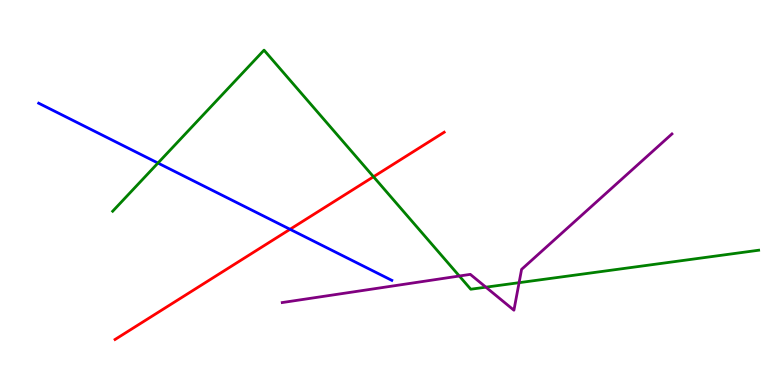[{'lines': ['blue', 'red'], 'intersections': [{'x': 3.74, 'y': 4.04}]}, {'lines': ['green', 'red'], 'intersections': [{'x': 4.82, 'y': 5.41}]}, {'lines': ['purple', 'red'], 'intersections': []}, {'lines': ['blue', 'green'], 'intersections': [{'x': 2.04, 'y': 5.77}]}, {'lines': ['blue', 'purple'], 'intersections': []}, {'lines': ['green', 'purple'], 'intersections': [{'x': 5.93, 'y': 2.83}, {'x': 6.27, 'y': 2.54}, {'x': 6.7, 'y': 2.66}]}]